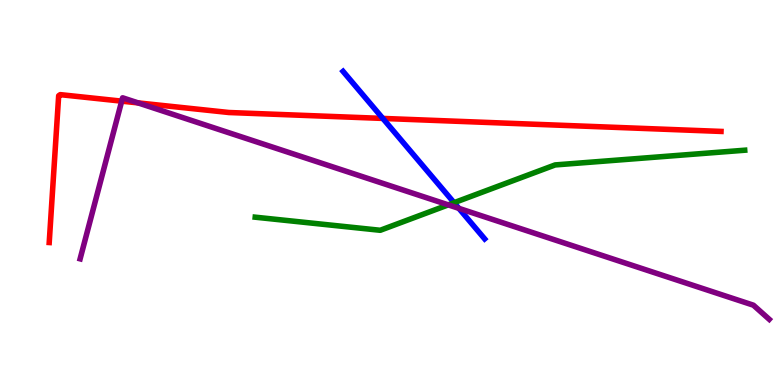[{'lines': ['blue', 'red'], 'intersections': [{'x': 4.94, 'y': 6.92}]}, {'lines': ['green', 'red'], 'intersections': []}, {'lines': ['purple', 'red'], 'intersections': [{'x': 1.57, 'y': 7.37}, {'x': 1.78, 'y': 7.33}]}, {'lines': ['blue', 'green'], 'intersections': [{'x': 5.86, 'y': 4.74}]}, {'lines': ['blue', 'purple'], 'intersections': [{'x': 5.92, 'y': 4.59}]}, {'lines': ['green', 'purple'], 'intersections': [{'x': 5.78, 'y': 4.68}]}]